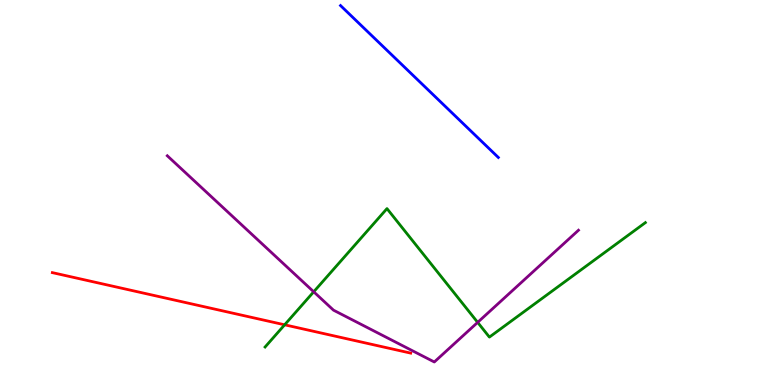[{'lines': ['blue', 'red'], 'intersections': []}, {'lines': ['green', 'red'], 'intersections': [{'x': 3.67, 'y': 1.56}]}, {'lines': ['purple', 'red'], 'intersections': []}, {'lines': ['blue', 'green'], 'intersections': []}, {'lines': ['blue', 'purple'], 'intersections': []}, {'lines': ['green', 'purple'], 'intersections': [{'x': 4.05, 'y': 2.42}, {'x': 6.16, 'y': 1.63}]}]